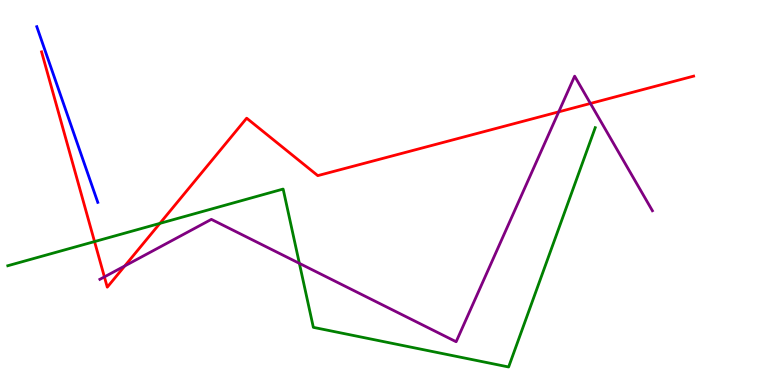[{'lines': ['blue', 'red'], 'intersections': []}, {'lines': ['green', 'red'], 'intersections': [{'x': 1.22, 'y': 3.73}, {'x': 2.06, 'y': 4.2}]}, {'lines': ['purple', 'red'], 'intersections': [{'x': 1.35, 'y': 2.81}, {'x': 1.61, 'y': 3.09}, {'x': 7.21, 'y': 7.09}, {'x': 7.62, 'y': 7.31}]}, {'lines': ['blue', 'green'], 'intersections': []}, {'lines': ['blue', 'purple'], 'intersections': []}, {'lines': ['green', 'purple'], 'intersections': [{'x': 3.86, 'y': 3.16}]}]